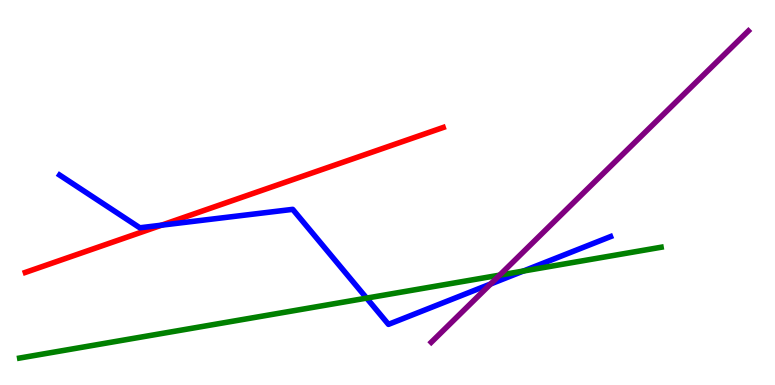[{'lines': ['blue', 'red'], 'intersections': [{'x': 2.08, 'y': 4.15}]}, {'lines': ['green', 'red'], 'intersections': []}, {'lines': ['purple', 'red'], 'intersections': []}, {'lines': ['blue', 'green'], 'intersections': [{'x': 4.73, 'y': 2.26}, {'x': 6.75, 'y': 2.96}]}, {'lines': ['blue', 'purple'], 'intersections': [{'x': 6.33, 'y': 2.62}]}, {'lines': ['green', 'purple'], 'intersections': [{'x': 6.45, 'y': 2.85}]}]